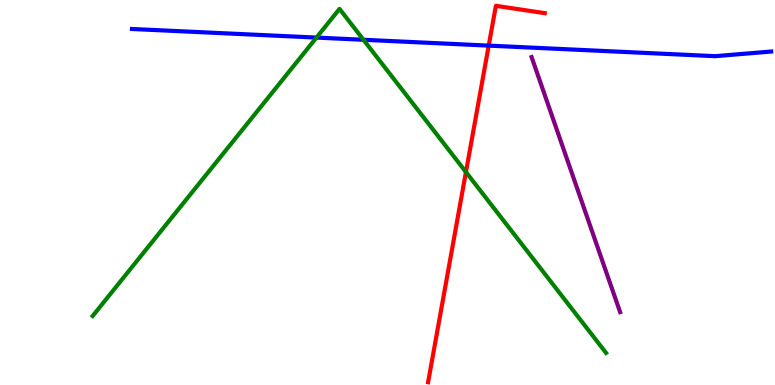[{'lines': ['blue', 'red'], 'intersections': [{'x': 6.31, 'y': 8.82}]}, {'lines': ['green', 'red'], 'intersections': [{'x': 6.01, 'y': 5.53}]}, {'lines': ['purple', 'red'], 'intersections': []}, {'lines': ['blue', 'green'], 'intersections': [{'x': 4.08, 'y': 9.02}, {'x': 4.69, 'y': 8.97}]}, {'lines': ['blue', 'purple'], 'intersections': []}, {'lines': ['green', 'purple'], 'intersections': []}]